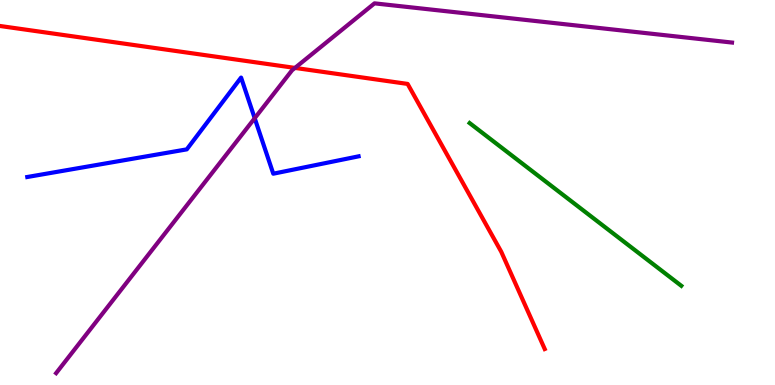[{'lines': ['blue', 'red'], 'intersections': []}, {'lines': ['green', 'red'], 'intersections': []}, {'lines': ['purple', 'red'], 'intersections': [{'x': 3.81, 'y': 8.24}]}, {'lines': ['blue', 'green'], 'intersections': []}, {'lines': ['blue', 'purple'], 'intersections': [{'x': 3.29, 'y': 6.93}]}, {'lines': ['green', 'purple'], 'intersections': []}]